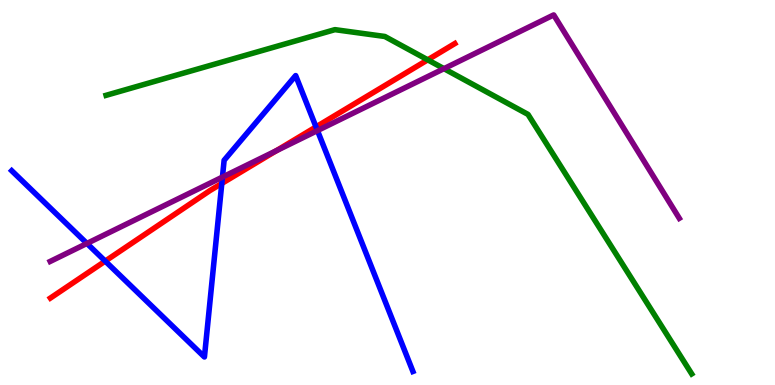[{'lines': ['blue', 'red'], 'intersections': [{'x': 1.36, 'y': 3.22}, {'x': 2.86, 'y': 5.24}, {'x': 4.08, 'y': 6.7}]}, {'lines': ['green', 'red'], 'intersections': [{'x': 5.52, 'y': 8.45}]}, {'lines': ['purple', 'red'], 'intersections': [{'x': 3.56, 'y': 6.08}]}, {'lines': ['blue', 'green'], 'intersections': []}, {'lines': ['blue', 'purple'], 'intersections': [{'x': 1.12, 'y': 3.68}, {'x': 2.87, 'y': 5.4}, {'x': 4.1, 'y': 6.61}]}, {'lines': ['green', 'purple'], 'intersections': [{'x': 5.73, 'y': 8.22}]}]